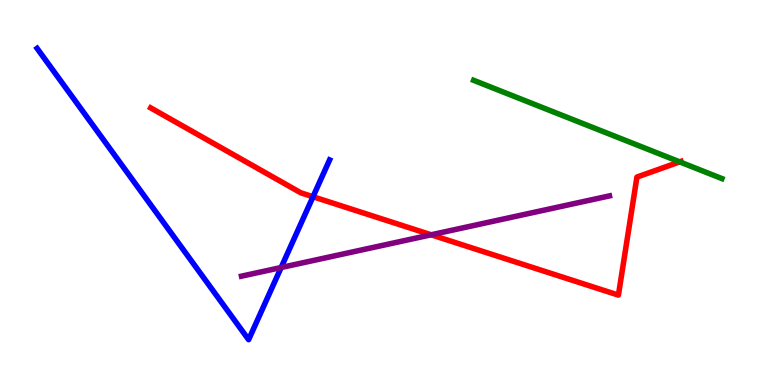[{'lines': ['blue', 'red'], 'intersections': [{'x': 4.04, 'y': 4.89}]}, {'lines': ['green', 'red'], 'intersections': [{'x': 8.77, 'y': 5.8}]}, {'lines': ['purple', 'red'], 'intersections': [{'x': 5.56, 'y': 3.9}]}, {'lines': ['blue', 'green'], 'intersections': []}, {'lines': ['blue', 'purple'], 'intersections': [{'x': 3.63, 'y': 3.05}]}, {'lines': ['green', 'purple'], 'intersections': []}]